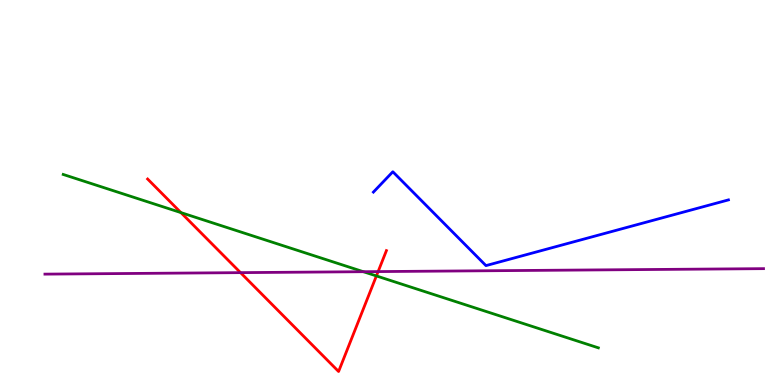[{'lines': ['blue', 'red'], 'intersections': []}, {'lines': ['green', 'red'], 'intersections': [{'x': 2.33, 'y': 4.48}, {'x': 4.86, 'y': 2.83}]}, {'lines': ['purple', 'red'], 'intersections': [{'x': 3.1, 'y': 2.92}, {'x': 4.88, 'y': 2.95}]}, {'lines': ['blue', 'green'], 'intersections': []}, {'lines': ['blue', 'purple'], 'intersections': []}, {'lines': ['green', 'purple'], 'intersections': [{'x': 4.69, 'y': 2.94}]}]